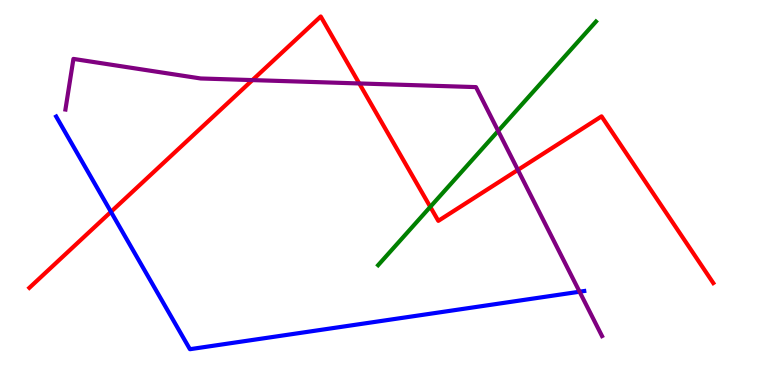[{'lines': ['blue', 'red'], 'intersections': [{'x': 1.43, 'y': 4.5}]}, {'lines': ['green', 'red'], 'intersections': [{'x': 5.55, 'y': 4.63}]}, {'lines': ['purple', 'red'], 'intersections': [{'x': 3.26, 'y': 7.92}, {'x': 4.64, 'y': 7.83}, {'x': 6.68, 'y': 5.59}]}, {'lines': ['blue', 'green'], 'intersections': []}, {'lines': ['blue', 'purple'], 'intersections': [{'x': 7.48, 'y': 2.42}]}, {'lines': ['green', 'purple'], 'intersections': [{'x': 6.43, 'y': 6.6}]}]